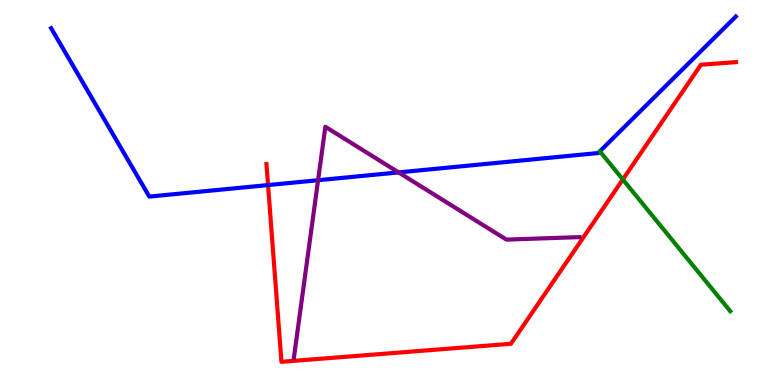[{'lines': ['blue', 'red'], 'intersections': [{'x': 3.46, 'y': 5.19}]}, {'lines': ['green', 'red'], 'intersections': [{'x': 8.04, 'y': 5.34}]}, {'lines': ['purple', 'red'], 'intersections': []}, {'lines': ['blue', 'green'], 'intersections': []}, {'lines': ['blue', 'purple'], 'intersections': [{'x': 4.1, 'y': 5.32}, {'x': 5.14, 'y': 5.52}]}, {'lines': ['green', 'purple'], 'intersections': []}]